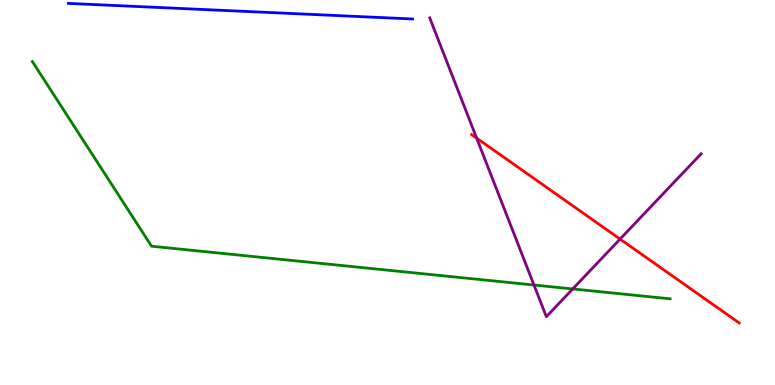[{'lines': ['blue', 'red'], 'intersections': []}, {'lines': ['green', 'red'], 'intersections': []}, {'lines': ['purple', 'red'], 'intersections': [{'x': 6.15, 'y': 6.41}, {'x': 8.0, 'y': 3.79}]}, {'lines': ['blue', 'green'], 'intersections': []}, {'lines': ['blue', 'purple'], 'intersections': []}, {'lines': ['green', 'purple'], 'intersections': [{'x': 6.89, 'y': 2.6}, {'x': 7.39, 'y': 2.49}]}]